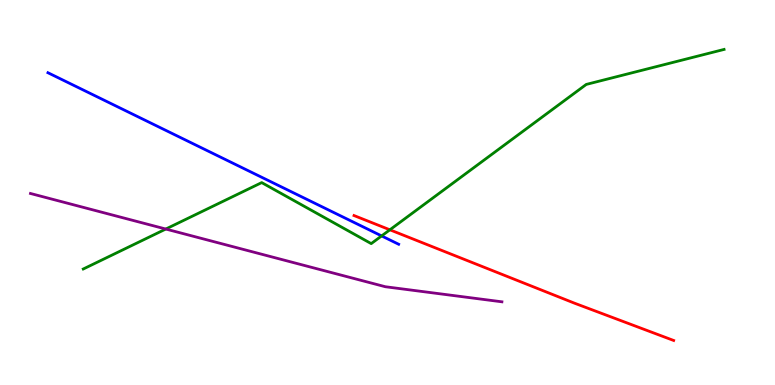[{'lines': ['blue', 'red'], 'intersections': []}, {'lines': ['green', 'red'], 'intersections': [{'x': 5.03, 'y': 4.03}]}, {'lines': ['purple', 'red'], 'intersections': []}, {'lines': ['blue', 'green'], 'intersections': [{'x': 4.92, 'y': 3.87}]}, {'lines': ['blue', 'purple'], 'intersections': []}, {'lines': ['green', 'purple'], 'intersections': [{'x': 2.14, 'y': 4.05}]}]